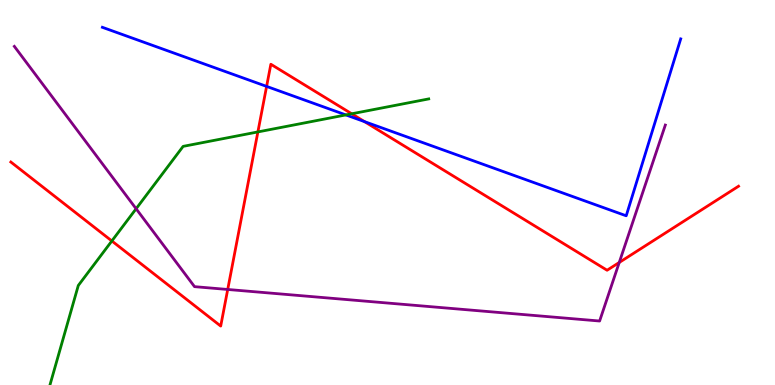[{'lines': ['blue', 'red'], 'intersections': [{'x': 3.44, 'y': 7.76}, {'x': 4.7, 'y': 6.84}]}, {'lines': ['green', 'red'], 'intersections': [{'x': 1.44, 'y': 3.74}, {'x': 3.33, 'y': 6.57}, {'x': 4.54, 'y': 7.04}]}, {'lines': ['purple', 'red'], 'intersections': [{'x': 2.94, 'y': 2.48}, {'x': 7.99, 'y': 3.18}]}, {'lines': ['blue', 'green'], 'intersections': [{'x': 4.46, 'y': 7.02}]}, {'lines': ['blue', 'purple'], 'intersections': []}, {'lines': ['green', 'purple'], 'intersections': [{'x': 1.76, 'y': 4.58}]}]